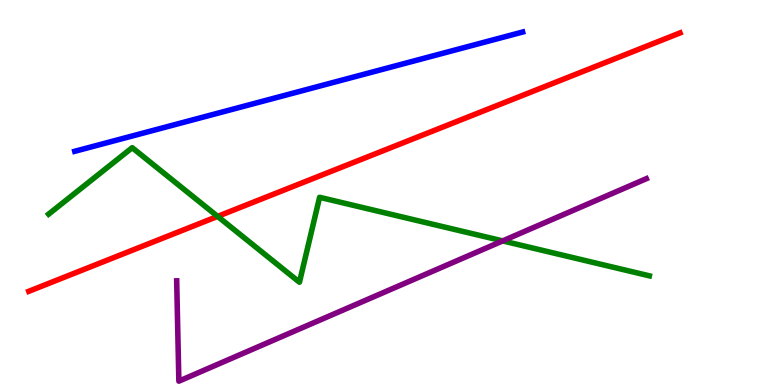[{'lines': ['blue', 'red'], 'intersections': []}, {'lines': ['green', 'red'], 'intersections': [{'x': 2.81, 'y': 4.38}]}, {'lines': ['purple', 'red'], 'intersections': []}, {'lines': ['blue', 'green'], 'intersections': []}, {'lines': ['blue', 'purple'], 'intersections': []}, {'lines': ['green', 'purple'], 'intersections': [{'x': 6.49, 'y': 3.74}]}]